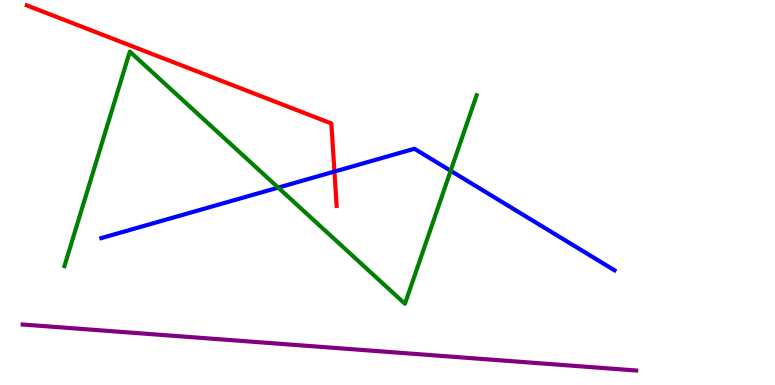[{'lines': ['blue', 'red'], 'intersections': [{'x': 4.32, 'y': 5.54}]}, {'lines': ['green', 'red'], 'intersections': []}, {'lines': ['purple', 'red'], 'intersections': []}, {'lines': ['blue', 'green'], 'intersections': [{'x': 3.59, 'y': 5.13}, {'x': 5.82, 'y': 5.56}]}, {'lines': ['blue', 'purple'], 'intersections': []}, {'lines': ['green', 'purple'], 'intersections': []}]